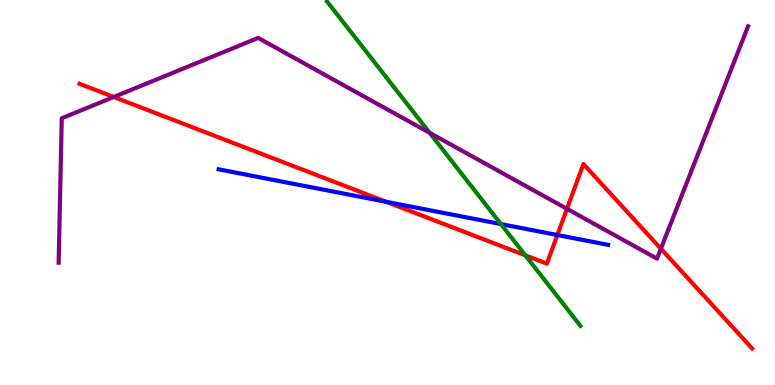[{'lines': ['blue', 'red'], 'intersections': [{'x': 4.98, 'y': 4.76}, {'x': 7.19, 'y': 3.9}]}, {'lines': ['green', 'red'], 'intersections': [{'x': 6.78, 'y': 3.37}]}, {'lines': ['purple', 'red'], 'intersections': [{'x': 1.47, 'y': 7.48}, {'x': 7.32, 'y': 4.58}, {'x': 8.53, 'y': 3.54}]}, {'lines': ['blue', 'green'], 'intersections': [{'x': 6.46, 'y': 4.18}]}, {'lines': ['blue', 'purple'], 'intersections': []}, {'lines': ['green', 'purple'], 'intersections': [{'x': 5.54, 'y': 6.55}]}]